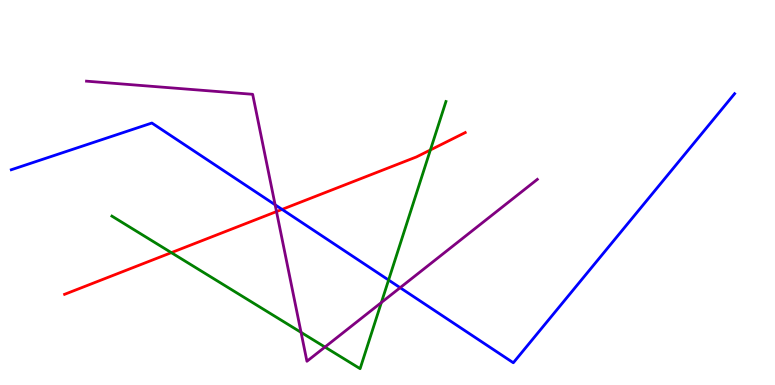[{'lines': ['blue', 'red'], 'intersections': [{'x': 3.64, 'y': 4.56}]}, {'lines': ['green', 'red'], 'intersections': [{'x': 2.21, 'y': 3.44}, {'x': 5.55, 'y': 6.1}]}, {'lines': ['purple', 'red'], 'intersections': [{'x': 3.57, 'y': 4.5}]}, {'lines': ['blue', 'green'], 'intersections': [{'x': 5.01, 'y': 2.73}]}, {'lines': ['blue', 'purple'], 'intersections': [{'x': 3.55, 'y': 4.68}, {'x': 5.16, 'y': 2.53}]}, {'lines': ['green', 'purple'], 'intersections': [{'x': 3.88, 'y': 1.37}, {'x': 4.19, 'y': 0.986}, {'x': 4.92, 'y': 2.14}]}]